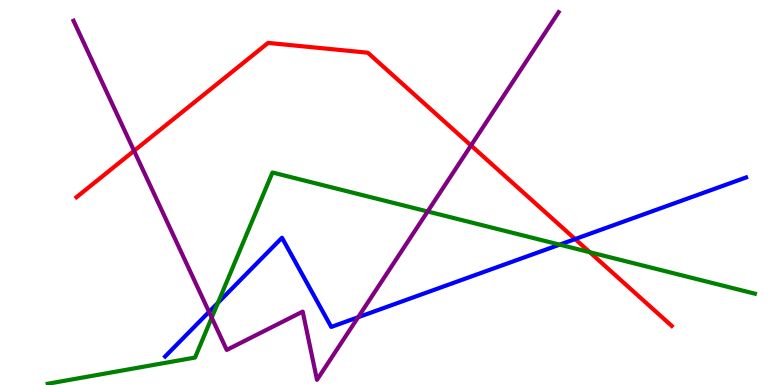[{'lines': ['blue', 'red'], 'intersections': [{'x': 7.42, 'y': 3.79}]}, {'lines': ['green', 'red'], 'intersections': [{'x': 7.61, 'y': 3.45}]}, {'lines': ['purple', 'red'], 'intersections': [{'x': 1.73, 'y': 6.08}, {'x': 6.08, 'y': 6.22}]}, {'lines': ['blue', 'green'], 'intersections': [{'x': 2.81, 'y': 2.13}, {'x': 7.22, 'y': 3.65}]}, {'lines': ['blue', 'purple'], 'intersections': [{'x': 2.7, 'y': 1.9}, {'x': 4.62, 'y': 1.76}]}, {'lines': ['green', 'purple'], 'intersections': [{'x': 2.73, 'y': 1.75}, {'x': 5.52, 'y': 4.51}]}]